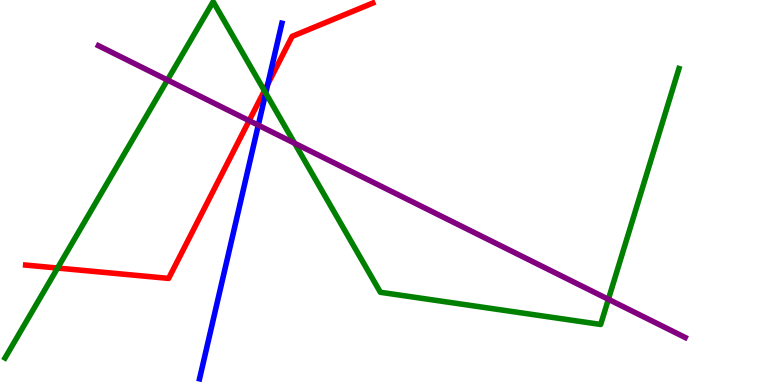[{'lines': ['blue', 'red'], 'intersections': [{'x': 3.46, 'y': 7.82}]}, {'lines': ['green', 'red'], 'intersections': [{'x': 0.743, 'y': 3.04}, {'x': 3.41, 'y': 7.64}]}, {'lines': ['purple', 'red'], 'intersections': [{'x': 3.21, 'y': 6.87}]}, {'lines': ['blue', 'green'], 'intersections': [{'x': 3.43, 'y': 7.58}]}, {'lines': ['blue', 'purple'], 'intersections': [{'x': 3.33, 'y': 6.75}]}, {'lines': ['green', 'purple'], 'intersections': [{'x': 2.16, 'y': 7.92}, {'x': 3.8, 'y': 6.28}, {'x': 7.85, 'y': 2.23}]}]